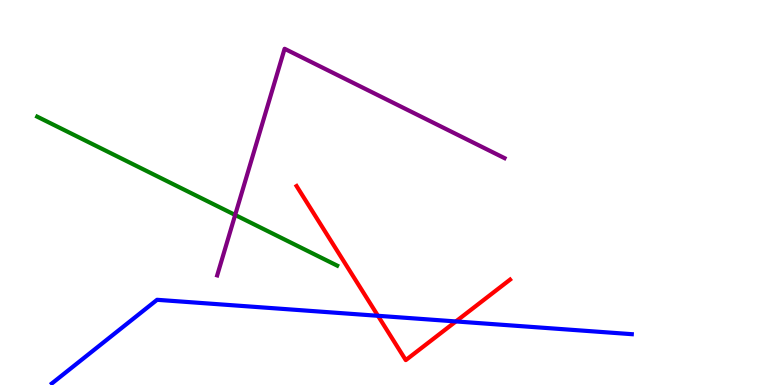[{'lines': ['blue', 'red'], 'intersections': [{'x': 4.88, 'y': 1.8}, {'x': 5.88, 'y': 1.65}]}, {'lines': ['green', 'red'], 'intersections': []}, {'lines': ['purple', 'red'], 'intersections': []}, {'lines': ['blue', 'green'], 'intersections': []}, {'lines': ['blue', 'purple'], 'intersections': []}, {'lines': ['green', 'purple'], 'intersections': [{'x': 3.03, 'y': 4.42}]}]